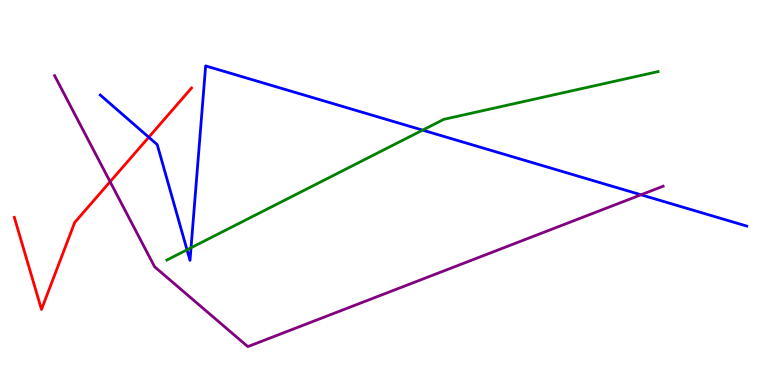[{'lines': ['blue', 'red'], 'intersections': [{'x': 1.92, 'y': 6.44}]}, {'lines': ['green', 'red'], 'intersections': []}, {'lines': ['purple', 'red'], 'intersections': [{'x': 1.42, 'y': 5.28}]}, {'lines': ['blue', 'green'], 'intersections': [{'x': 2.41, 'y': 3.51}, {'x': 2.46, 'y': 3.56}, {'x': 5.45, 'y': 6.62}]}, {'lines': ['blue', 'purple'], 'intersections': [{'x': 8.27, 'y': 4.94}]}, {'lines': ['green', 'purple'], 'intersections': []}]